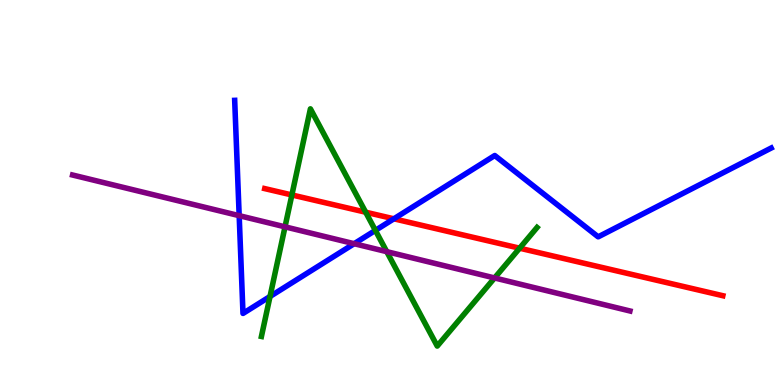[{'lines': ['blue', 'red'], 'intersections': [{'x': 5.08, 'y': 4.32}]}, {'lines': ['green', 'red'], 'intersections': [{'x': 3.77, 'y': 4.94}, {'x': 4.72, 'y': 4.49}, {'x': 6.7, 'y': 3.55}]}, {'lines': ['purple', 'red'], 'intersections': []}, {'lines': ['blue', 'green'], 'intersections': [{'x': 3.48, 'y': 2.3}, {'x': 4.84, 'y': 4.02}]}, {'lines': ['blue', 'purple'], 'intersections': [{'x': 3.09, 'y': 4.4}, {'x': 4.57, 'y': 3.67}]}, {'lines': ['green', 'purple'], 'intersections': [{'x': 3.68, 'y': 4.11}, {'x': 4.99, 'y': 3.46}, {'x': 6.38, 'y': 2.78}]}]